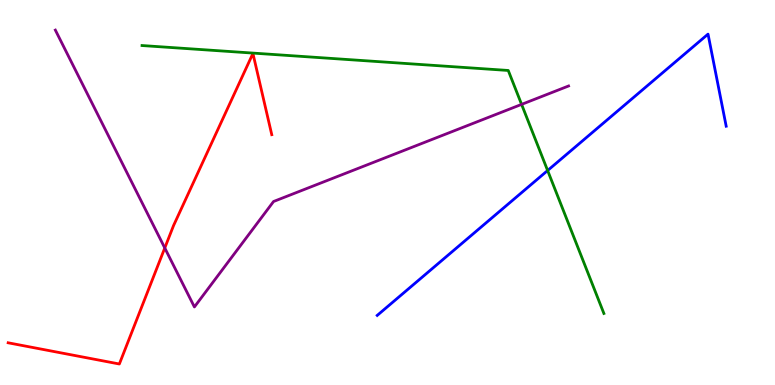[{'lines': ['blue', 'red'], 'intersections': []}, {'lines': ['green', 'red'], 'intersections': []}, {'lines': ['purple', 'red'], 'intersections': [{'x': 2.13, 'y': 3.56}]}, {'lines': ['blue', 'green'], 'intersections': [{'x': 7.07, 'y': 5.57}]}, {'lines': ['blue', 'purple'], 'intersections': []}, {'lines': ['green', 'purple'], 'intersections': [{'x': 6.73, 'y': 7.29}]}]